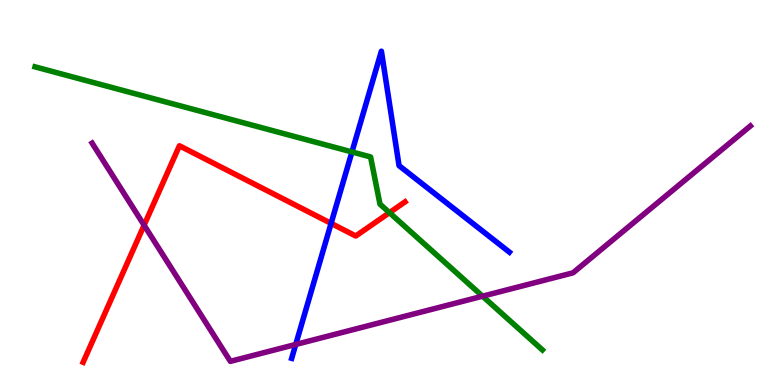[{'lines': ['blue', 'red'], 'intersections': [{'x': 4.27, 'y': 4.2}]}, {'lines': ['green', 'red'], 'intersections': [{'x': 5.03, 'y': 4.48}]}, {'lines': ['purple', 'red'], 'intersections': [{'x': 1.86, 'y': 4.15}]}, {'lines': ['blue', 'green'], 'intersections': [{'x': 4.54, 'y': 6.05}]}, {'lines': ['blue', 'purple'], 'intersections': [{'x': 3.82, 'y': 1.05}]}, {'lines': ['green', 'purple'], 'intersections': [{'x': 6.23, 'y': 2.31}]}]